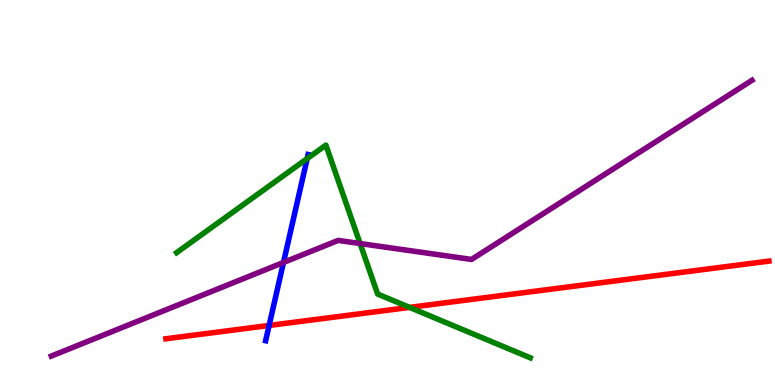[{'lines': ['blue', 'red'], 'intersections': [{'x': 3.47, 'y': 1.55}]}, {'lines': ['green', 'red'], 'intersections': [{'x': 5.28, 'y': 2.02}]}, {'lines': ['purple', 'red'], 'intersections': []}, {'lines': ['blue', 'green'], 'intersections': [{'x': 3.96, 'y': 5.88}]}, {'lines': ['blue', 'purple'], 'intersections': [{'x': 3.66, 'y': 3.18}]}, {'lines': ['green', 'purple'], 'intersections': [{'x': 4.65, 'y': 3.67}]}]